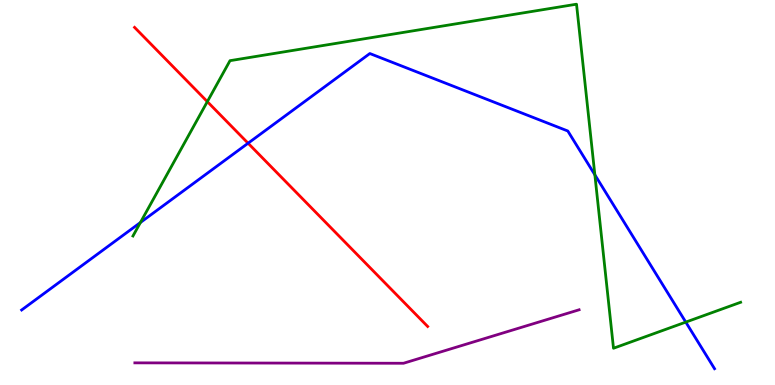[{'lines': ['blue', 'red'], 'intersections': [{'x': 3.2, 'y': 6.28}]}, {'lines': ['green', 'red'], 'intersections': [{'x': 2.68, 'y': 7.36}]}, {'lines': ['purple', 'red'], 'intersections': []}, {'lines': ['blue', 'green'], 'intersections': [{'x': 1.81, 'y': 4.22}, {'x': 7.68, 'y': 5.46}, {'x': 8.85, 'y': 1.63}]}, {'lines': ['blue', 'purple'], 'intersections': []}, {'lines': ['green', 'purple'], 'intersections': []}]